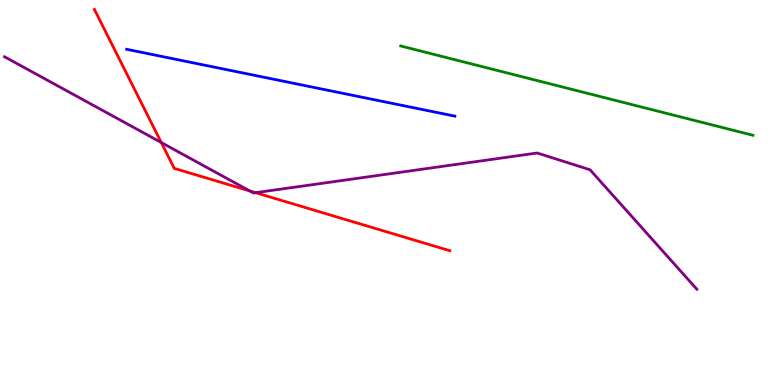[{'lines': ['blue', 'red'], 'intersections': []}, {'lines': ['green', 'red'], 'intersections': []}, {'lines': ['purple', 'red'], 'intersections': [{'x': 2.08, 'y': 6.3}, {'x': 3.22, 'y': 5.04}, {'x': 3.3, 'y': 5.0}]}, {'lines': ['blue', 'green'], 'intersections': []}, {'lines': ['blue', 'purple'], 'intersections': []}, {'lines': ['green', 'purple'], 'intersections': []}]